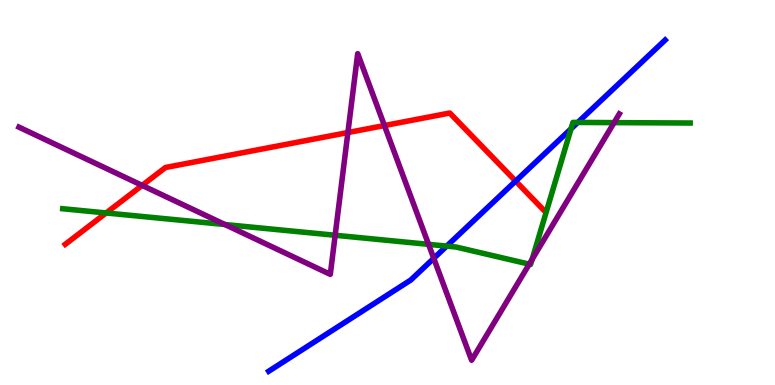[{'lines': ['blue', 'red'], 'intersections': [{'x': 6.65, 'y': 5.3}]}, {'lines': ['green', 'red'], 'intersections': [{'x': 1.37, 'y': 4.47}]}, {'lines': ['purple', 'red'], 'intersections': [{'x': 1.83, 'y': 5.18}, {'x': 4.49, 'y': 6.56}, {'x': 4.96, 'y': 6.74}]}, {'lines': ['blue', 'green'], 'intersections': [{'x': 5.76, 'y': 3.61}, {'x': 7.37, 'y': 6.65}, {'x': 7.46, 'y': 6.82}]}, {'lines': ['blue', 'purple'], 'intersections': [{'x': 5.6, 'y': 3.29}]}, {'lines': ['green', 'purple'], 'intersections': [{'x': 2.9, 'y': 4.17}, {'x': 4.32, 'y': 3.89}, {'x': 5.53, 'y': 3.65}, {'x': 6.83, 'y': 3.14}, {'x': 6.87, 'y': 3.26}, {'x': 7.92, 'y': 6.81}]}]